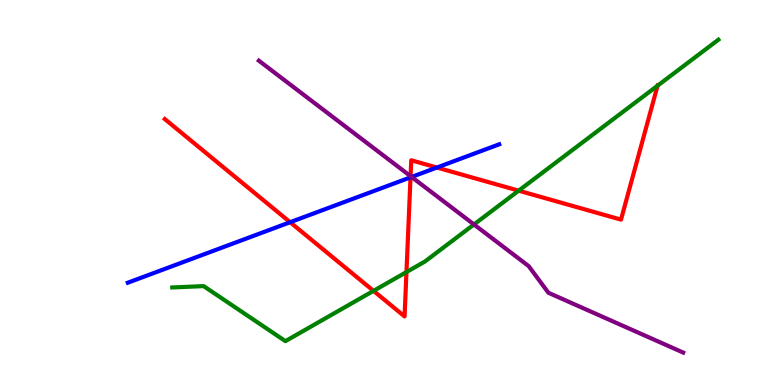[{'lines': ['blue', 'red'], 'intersections': [{'x': 3.74, 'y': 4.23}, {'x': 5.3, 'y': 5.39}, {'x': 5.64, 'y': 5.65}]}, {'lines': ['green', 'red'], 'intersections': [{'x': 4.82, 'y': 2.45}, {'x': 5.24, 'y': 2.93}, {'x': 6.69, 'y': 5.05}, {'x': 8.49, 'y': 7.77}]}, {'lines': ['purple', 'red'], 'intersections': [{'x': 5.3, 'y': 5.42}]}, {'lines': ['blue', 'green'], 'intersections': []}, {'lines': ['blue', 'purple'], 'intersections': [{'x': 5.31, 'y': 5.4}]}, {'lines': ['green', 'purple'], 'intersections': [{'x': 6.12, 'y': 4.17}]}]